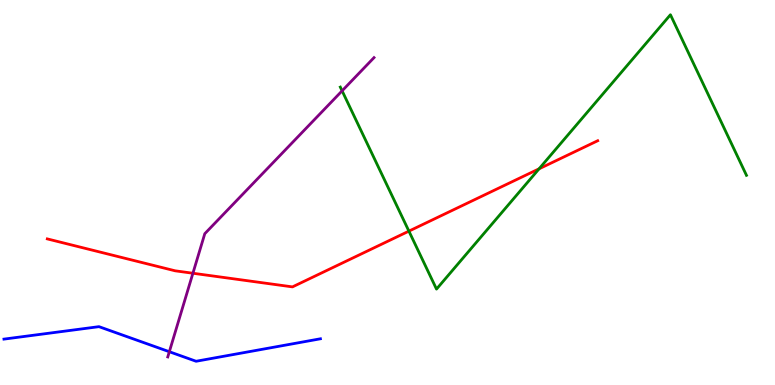[{'lines': ['blue', 'red'], 'intersections': []}, {'lines': ['green', 'red'], 'intersections': [{'x': 5.28, 'y': 4.0}, {'x': 6.96, 'y': 5.62}]}, {'lines': ['purple', 'red'], 'intersections': [{'x': 2.49, 'y': 2.9}]}, {'lines': ['blue', 'green'], 'intersections': []}, {'lines': ['blue', 'purple'], 'intersections': [{'x': 2.18, 'y': 0.864}]}, {'lines': ['green', 'purple'], 'intersections': [{'x': 4.41, 'y': 7.64}]}]